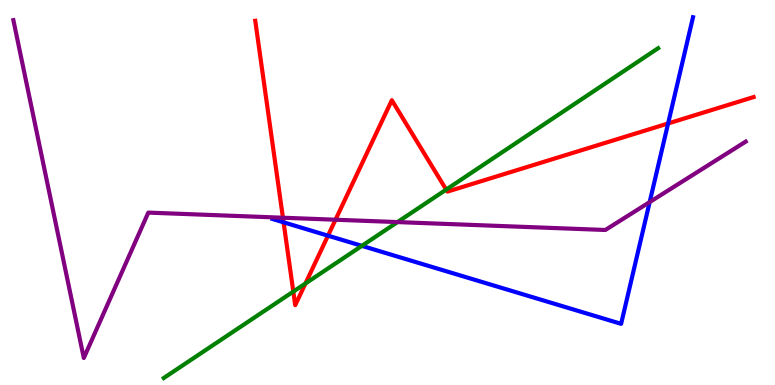[{'lines': ['blue', 'red'], 'intersections': [{'x': 3.66, 'y': 4.23}, {'x': 4.23, 'y': 3.88}, {'x': 8.62, 'y': 6.79}]}, {'lines': ['green', 'red'], 'intersections': [{'x': 3.78, 'y': 2.43}, {'x': 3.94, 'y': 2.64}, {'x': 5.76, 'y': 5.08}]}, {'lines': ['purple', 'red'], 'intersections': [{'x': 3.65, 'y': 4.34}, {'x': 4.33, 'y': 4.29}]}, {'lines': ['blue', 'green'], 'intersections': [{'x': 4.67, 'y': 3.61}]}, {'lines': ['blue', 'purple'], 'intersections': [{'x': 8.38, 'y': 4.75}]}, {'lines': ['green', 'purple'], 'intersections': [{'x': 5.13, 'y': 4.23}]}]